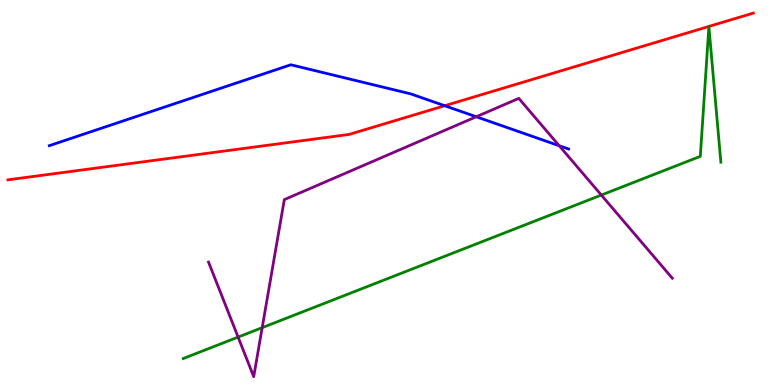[{'lines': ['blue', 'red'], 'intersections': [{'x': 5.74, 'y': 7.25}]}, {'lines': ['green', 'red'], 'intersections': []}, {'lines': ['purple', 'red'], 'intersections': []}, {'lines': ['blue', 'green'], 'intersections': []}, {'lines': ['blue', 'purple'], 'intersections': [{'x': 6.15, 'y': 6.97}, {'x': 7.22, 'y': 6.21}]}, {'lines': ['green', 'purple'], 'intersections': [{'x': 3.07, 'y': 1.24}, {'x': 3.38, 'y': 1.49}, {'x': 7.76, 'y': 4.93}]}]